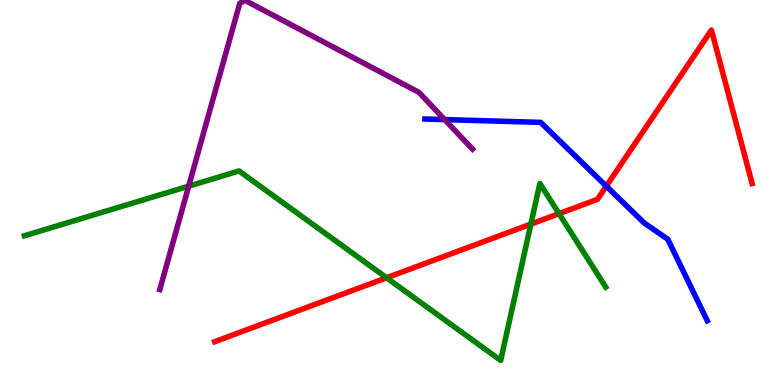[{'lines': ['blue', 'red'], 'intersections': [{'x': 7.82, 'y': 5.16}]}, {'lines': ['green', 'red'], 'intersections': [{'x': 4.99, 'y': 2.78}, {'x': 6.85, 'y': 4.18}, {'x': 7.21, 'y': 4.45}]}, {'lines': ['purple', 'red'], 'intersections': []}, {'lines': ['blue', 'green'], 'intersections': []}, {'lines': ['blue', 'purple'], 'intersections': [{'x': 5.74, 'y': 6.89}]}, {'lines': ['green', 'purple'], 'intersections': [{'x': 2.43, 'y': 5.16}]}]